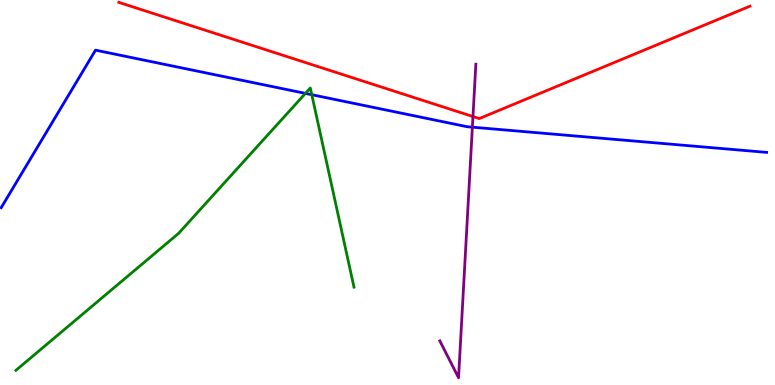[{'lines': ['blue', 'red'], 'intersections': []}, {'lines': ['green', 'red'], 'intersections': []}, {'lines': ['purple', 'red'], 'intersections': [{'x': 6.1, 'y': 6.97}]}, {'lines': ['blue', 'green'], 'intersections': [{'x': 3.94, 'y': 7.57}, {'x': 4.02, 'y': 7.54}]}, {'lines': ['blue', 'purple'], 'intersections': [{'x': 6.1, 'y': 6.7}]}, {'lines': ['green', 'purple'], 'intersections': []}]